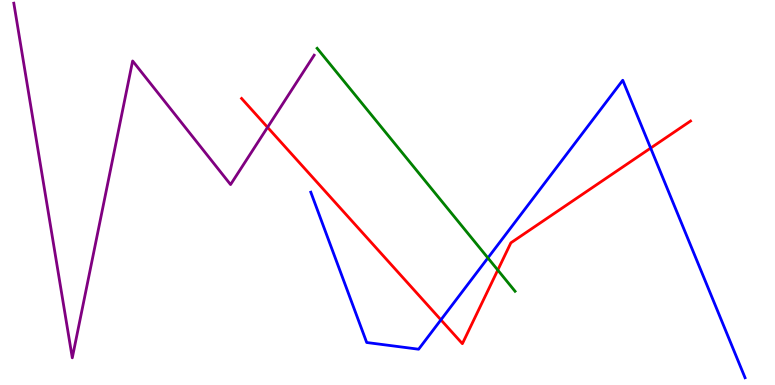[{'lines': ['blue', 'red'], 'intersections': [{'x': 5.69, 'y': 1.69}, {'x': 8.4, 'y': 6.15}]}, {'lines': ['green', 'red'], 'intersections': [{'x': 6.42, 'y': 2.99}]}, {'lines': ['purple', 'red'], 'intersections': [{'x': 3.45, 'y': 6.69}]}, {'lines': ['blue', 'green'], 'intersections': [{'x': 6.3, 'y': 3.3}]}, {'lines': ['blue', 'purple'], 'intersections': []}, {'lines': ['green', 'purple'], 'intersections': []}]